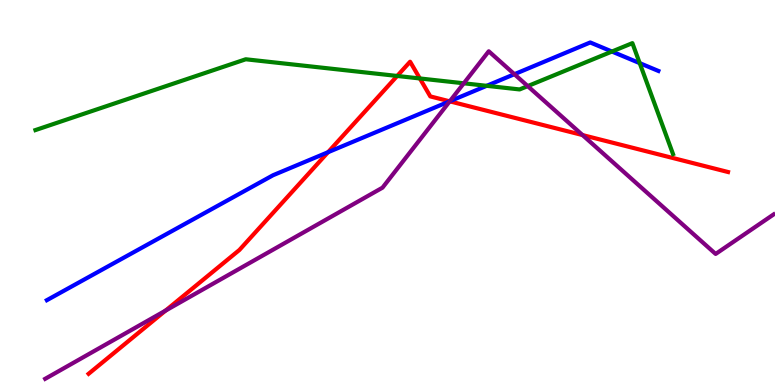[{'lines': ['blue', 'red'], 'intersections': [{'x': 4.23, 'y': 6.05}, {'x': 5.8, 'y': 7.37}]}, {'lines': ['green', 'red'], 'intersections': [{'x': 5.13, 'y': 8.03}, {'x': 5.42, 'y': 7.96}]}, {'lines': ['purple', 'red'], 'intersections': [{'x': 2.14, 'y': 1.93}, {'x': 5.8, 'y': 7.37}, {'x': 7.52, 'y': 6.49}]}, {'lines': ['blue', 'green'], 'intersections': [{'x': 6.28, 'y': 7.77}, {'x': 7.9, 'y': 8.66}, {'x': 8.25, 'y': 8.36}]}, {'lines': ['blue', 'purple'], 'intersections': [{'x': 5.8, 'y': 7.37}, {'x': 6.64, 'y': 8.07}]}, {'lines': ['green', 'purple'], 'intersections': [{'x': 5.98, 'y': 7.84}, {'x': 6.81, 'y': 7.76}]}]